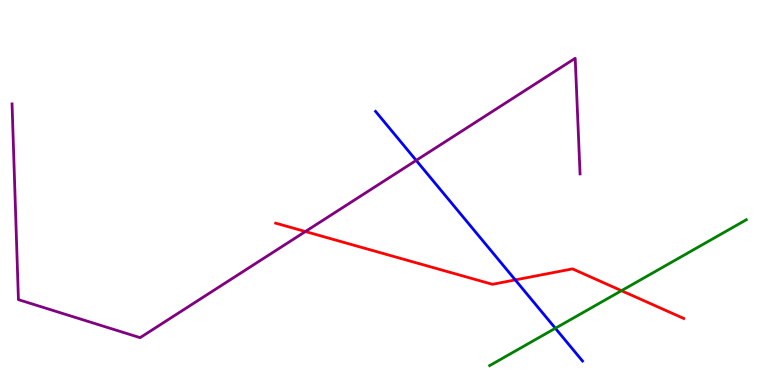[{'lines': ['blue', 'red'], 'intersections': [{'x': 6.65, 'y': 2.73}]}, {'lines': ['green', 'red'], 'intersections': [{'x': 8.02, 'y': 2.45}]}, {'lines': ['purple', 'red'], 'intersections': [{'x': 3.94, 'y': 3.99}]}, {'lines': ['blue', 'green'], 'intersections': [{'x': 7.17, 'y': 1.47}]}, {'lines': ['blue', 'purple'], 'intersections': [{'x': 5.37, 'y': 5.83}]}, {'lines': ['green', 'purple'], 'intersections': []}]